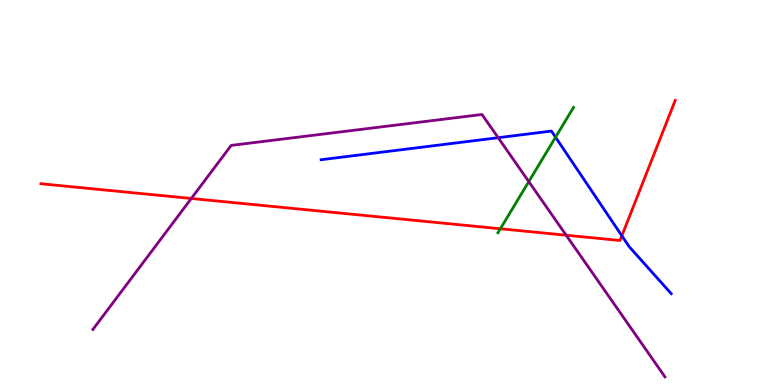[{'lines': ['blue', 'red'], 'intersections': [{'x': 8.02, 'y': 3.88}]}, {'lines': ['green', 'red'], 'intersections': [{'x': 6.46, 'y': 4.06}]}, {'lines': ['purple', 'red'], 'intersections': [{'x': 2.47, 'y': 4.84}, {'x': 7.31, 'y': 3.89}]}, {'lines': ['blue', 'green'], 'intersections': [{'x': 7.17, 'y': 6.44}]}, {'lines': ['blue', 'purple'], 'intersections': [{'x': 6.43, 'y': 6.42}]}, {'lines': ['green', 'purple'], 'intersections': [{'x': 6.82, 'y': 5.28}]}]